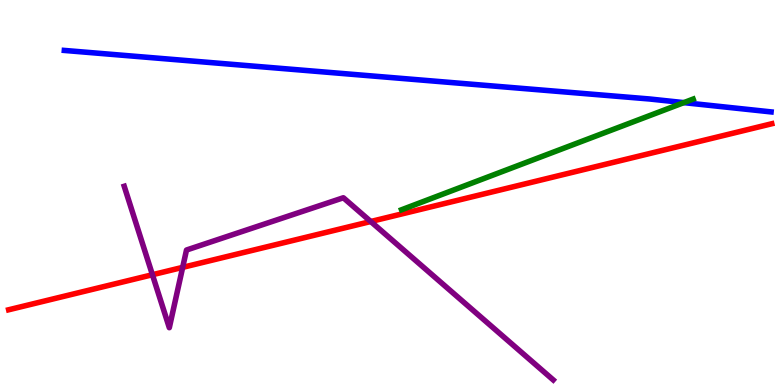[{'lines': ['blue', 'red'], 'intersections': []}, {'lines': ['green', 'red'], 'intersections': []}, {'lines': ['purple', 'red'], 'intersections': [{'x': 1.97, 'y': 2.86}, {'x': 2.36, 'y': 3.06}, {'x': 4.78, 'y': 4.25}]}, {'lines': ['blue', 'green'], 'intersections': [{'x': 8.82, 'y': 7.33}]}, {'lines': ['blue', 'purple'], 'intersections': []}, {'lines': ['green', 'purple'], 'intersections': []}]